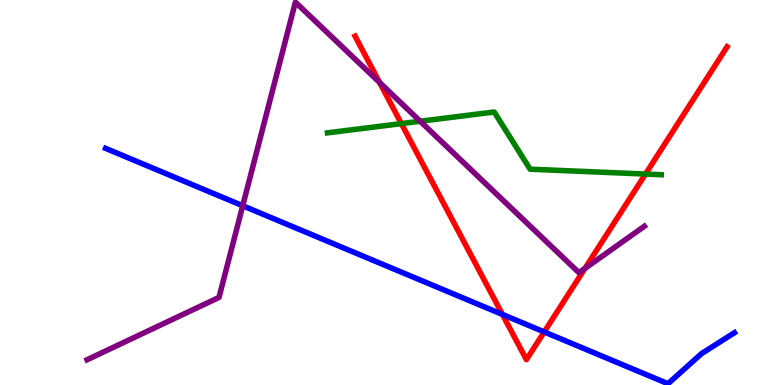[{'lines': ['blue', 'red'], 'intersections': [{'x': 6.48, 'y': 1.83}, {'x': 7.02, 'y': 1.38}]}, {'lines': ['green', 'red'], 'intersections': [{'x': 5.18, 'y': 6.79}, {'x': 8.33, 'y': 5.48}]}, {'lines': ['purple', 'red'], 'intersections': [{'x': 4.9, 'y': 7.86}, {'x': 7.55, 'y': 3.03}]}, {'lines': ['blue', 'green'], 'intersections': []}, {'lines': ['blue', 'purple'], 'intersections': [{'x': 3.13, 'y': 4.66}]}, {'lines': ['green', 'purple'], 'intersections': [{'x': 5.42, 'y': 6.85}]}]